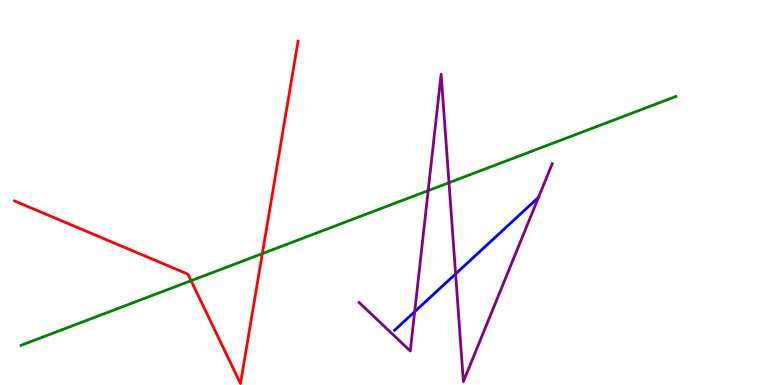[{'lines': ['blue', 'red'], 'intersections': []}, {'lines': ['green', 'red'], 'intersections': [{'x': 2.47, 'y': 2.71}, {'x': 3.38, 'y': 3.41}]}, {'lines': ['purple', 'red'], 'intersections': []}, {'lines': ['blue', 'green'], 'intersections': []}, {'lines': ['blue', 'purple'], 'intersections': [{'x': 5.35, 'y': 1.9}, {'x': 5.88, 'y': 2.89}]}, {'lines': ['green', 'purple'], 'intersections': [{'x': 5.52, 'y': 5.05}, {'x': 5.79, 'y': 5.25}]}]